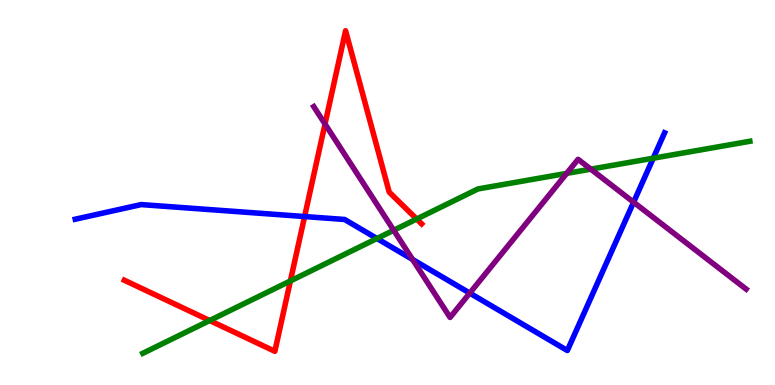[{'lines': ['blue', 'red'], 'intersections': [{'x': 3.93, 'y': 4.38}]}, {'lines': ['green', 'red'], 'intersections': [{'x': 2.71, 'y': 1.67}, {'x': 3.75, 'y': 2.7}, {'x': 5.38, 'y': 4.31}]}, {'lines': ['purple', 'red'], 'intersections': [{'x': 4.19, 'y': 6.78}]}, {'lines': ['blue', 'green'], 'intersections': [{'x': 4.86, 'y': 3.81}, {'x': 8.43, 'y': 5.89}]}, {'lines': ['blue', 'purple'], 'intersections': [{'x': 5.32, 'y': 3.26}, {'x': 6.06, 'y': 2.39}, {'x': 8.18, 'y': 4.75}]}, {'lines': ['green', 'purple'], 'intersections': [{'x': 5.08, 'y': 4.02}, {'x': 7.31, 'y': 5.5}, {'x': 7.62, 'y': 5.61}]}]